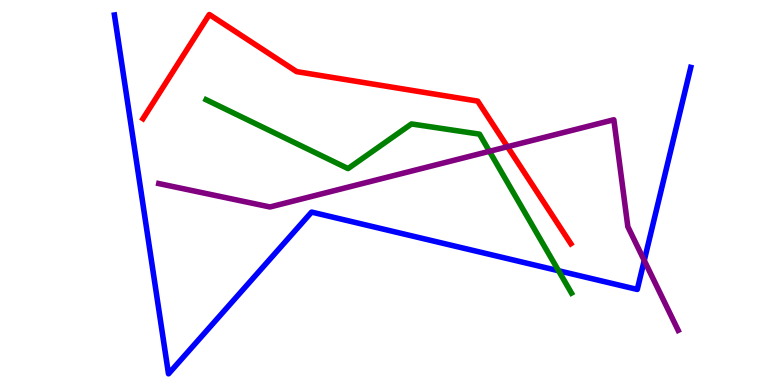[{'lines': ['blue', 'red'], 'intersections': []}, {'lines': ['green', 'red'], 'intersections': []}, {'lines': ['purple', 'red'], 'intersections': [{'x': 6.55, 'y': 6.19}]}, {'lines': ['blue', 'green'], 'intersections': [{'x': 7.21, 'y': 2.97}]}, {'lines': ['blue', 'purple'], 'intersections': [{'x': 8.31, 'y': 3.23}]}, {'lines': ['green', 'purple'], 'intersections': [{'x': 6.32, 'y': 6.07}]}]